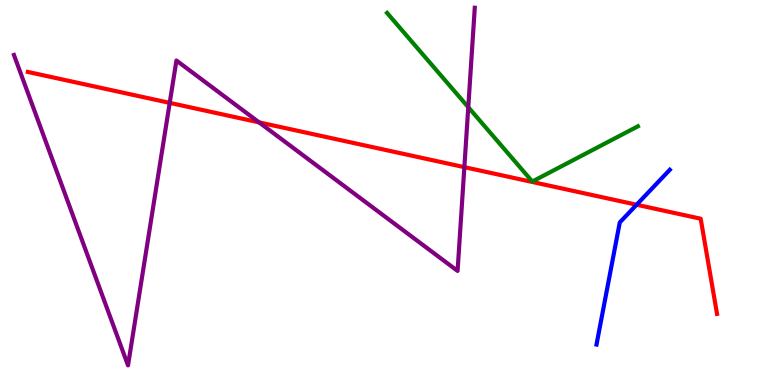[{'lines': ['blue', 'red'], 'intersections': [{'x': 8.21, 'y': 4.68}]}, {'lines': ['green', 'red'], 'intersections': []}, {'lines': ['purple', 'red'], 'intersections': [{'x': 2.19, 'y': 7.33}, {'x': 3.34, 'y': 6.82}, {'x': 5.99, 'y': 5.66}]}, {'lines': ['blue', 'green'], 'intersections': []}, {'lines': ['blue', 'purple'], 'intersections': []}, {'lines': ['green', 'purple'], 'intersections': [{'x': 6.04, 'y': 7.22}]}]